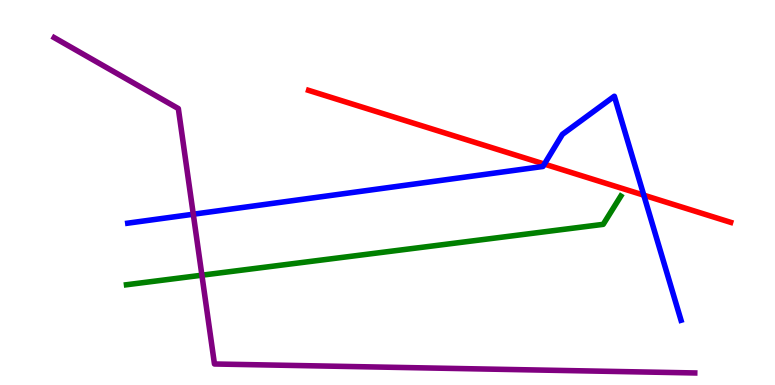[{'lines': ['blue', 'red'], 'intersections': [{'x': 7.02, 'y': 5.74}, {'x': 8.31, 'y': 4.93}]}, {'lines': ['green', 'red'], 'intersections': []}, {'lines': ['purple', 'red'], 'intersections': []}, {'lines': ['blue', 'green'], 'intersections': []}, {'lines': ['blue', 'purple'], 'intersections': [{'x': 2.49, 'y': 4.44}]}, {'lines': ['green', 'purple'], 'intersections': [{'x': 2.61, 'y': 2.85}]}]